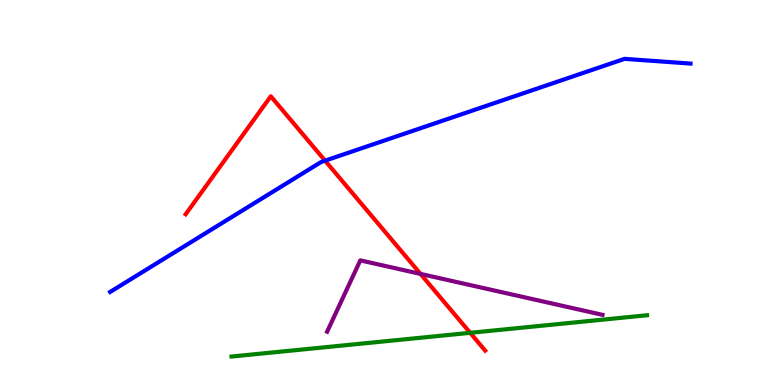[{'lines': ['blue', 'red'], 'intersections': [{'x': 4.19, 'y': 5.83}]}, {'lines': ['green', 'red'], 'intersections': [{'x': 6.07, 'y': 1.36}]}, {'lines': ['purple', 'red'], 'intersections': [{'x': 5.43, 'y': 2.89}]}, {'lines': ['blue', 'green'], 'intersections': []}, {'lines': ['blue', 'purple'], 'intersections': []}, {'lines': ['green', 'purple'], 'intersections': []}]